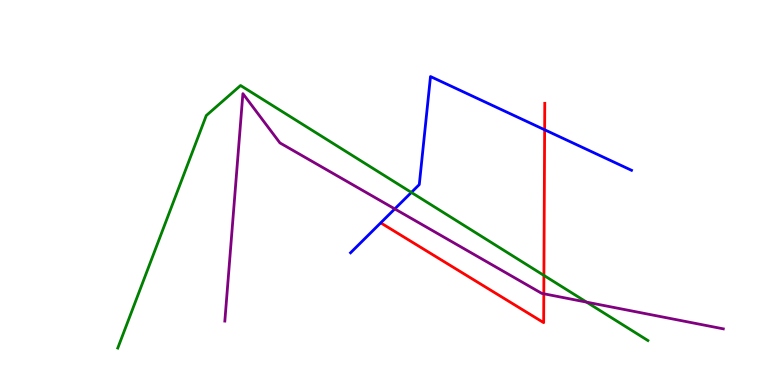[{'lines': ['blue', 'red'], 'intersections': [{'x': 7.03, 'y': 6.63}]}, {'lines': ['green', 'red'], 'intersections': [{'x': 7.02, 'y': 2.85}]}, {'lines': ['purple', 'red'], 'intersections': [{'x': 7.02, 'y': 2.37}]}, {'lines': ['blue', 'green'], 'intersections': [{'x': 5.31, 'y': 5.0}]}, {'lines': ['blue', 'purple'], 'intersections': [{'x': 5.09, 'y': 4.57}]}, {'lines': ['green', 'purple'], 'intersections': [{'x': 7.57, 'y': 2.15}]}]